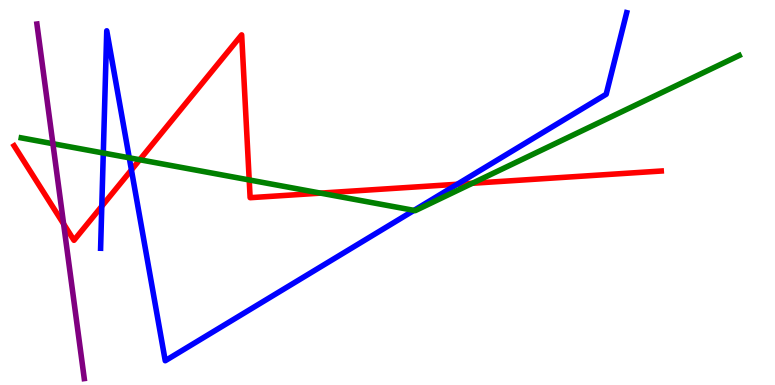[{'lines': ['blue', 'red'], 'intersections': [{'x': 1.31, 'y': 4.64}, {'x': 1.7, 'y': 5.59}, {'x': 5.9, 'y': 5.21}]}, {'lines': ['green', 'red'], 'intersections': [{'x': 1.8, 'y': 5.85}, {'x': 3.22, 'y': 5.33}, {'x': 4.14, 'y': 4.98}, {'x': 6.09, 'y': 5.24}]}, {'lines': ['purple', 'red'], 'intersections': [{'x': 0.821, 'y': 4.18}]}, {'lines': ['blue', 'green'], 'intersections': [{'x': 1.33, 'y': 6.03}, {'x': 1.67, 'y': 5.9}, {'x': 5.34, 'y': 4.54}]}, {'lines': ['blue', 'purple'], 'intersections': []}, {'lines': ['green', 'purple'], 'intersections': [{'x': 0.683, 'y': 6.27}]}]